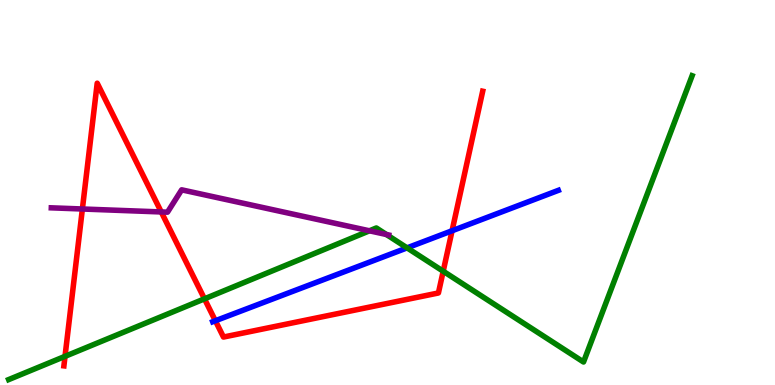[{'lines': ['blue', 'red'], 'intersections': [{'x': 2.78, 'y': 1.67}, {'x': 5.83, 'y': 4.01}]}, {'lines': ['green', 'red'], 'intersections': [{'x': 0.839, 'y': 0.744}, {'x': 2.64, 'y': 2.24}, {'x': 5.72, 'y': 2.96}]}, {'lines': ['purple', 'red'], 'intersections': [{'x': 1.06, 'y': 4.57}, {'x': 2.08, 'y': 4.49}]}, {'lines': ['blue', 'green'], 'intersections': [{'x': 5.25, 'y': 3.56}]}, {'lines': ['blue', 'purple'], 'intersections': []}, {'lines': ['green', 'purple'], 'intersections': [{'x': 4.77, 'y': 4.01}, {'x': 4.99, 'y': 3.91}]}]